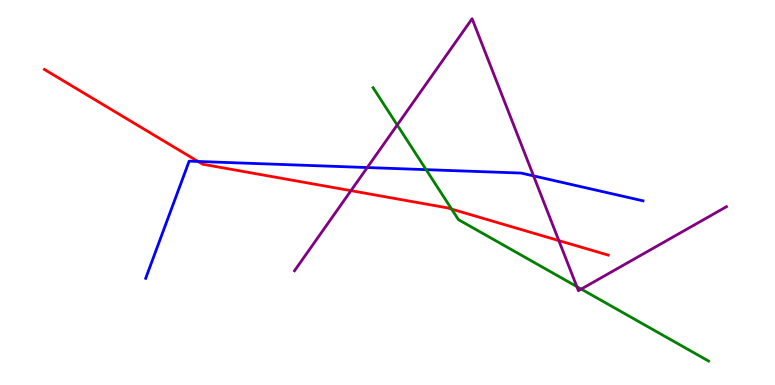[{'lines': ['blue', 'red'], 'intersections': [{'x': 2.56, 'y': 5.81}]}, {'lines': ['green', 'red'], 'intersections': [{'x': 5.83, 'y': 4.57}]}, {'lines': ['purple', 'red'], 'intersections': [{'x': 4.53, 'y': 5.05}, {'x': 7.21, 'y': 3.75}]}, {'lines': ['blue', 'green'], 'intersections': [{'x': 5.5, 'y': 5.59}]}, {'lines': ['blue', 'purple'], 'intersections': [{'x': 4.74, 'y': 5.65}, {'x': 6.88, 'y': 5.43}]}, {'lines': ['green', 'purple'], 'intersections': [{'x': 5.13, 'y': 6.75}, {'x': 7.44, 'y': 2.56}, {'x': 7.5, 'y': 2.49}]}]